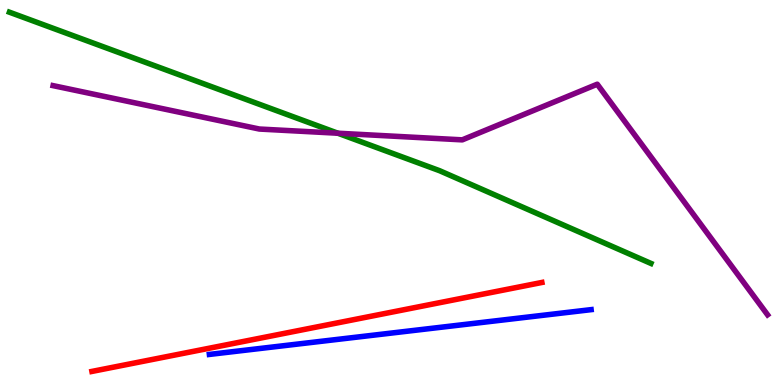[{'lines': ['blue', 'red'], 'intersections': []}, {'lines': ['green', 'red'], 'intersections': []}, {'lines': ['purple', 'red'], 'intersections': []}, {'lines': ['blue', 'green'], 'intersections': []}, {'lines': ['blue', 'purple'], 'intersections': []}, {'lines': ['green', 'purple'], 'intersections': [{'x': 4.36, 'y': 6.54}]}]